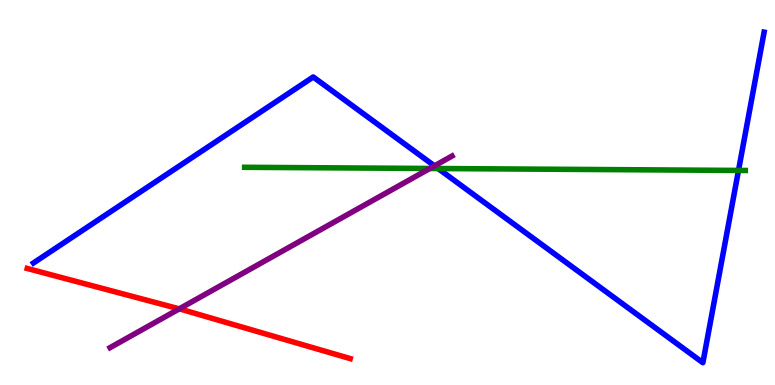[{'lines': ['blue', 'red'], 'intersections': []}, {'lines': ['green', 'red'], 'intersections': []}, {'lines': ['purple', 'red'], 'intersections': [{'x': 2.31, 'y': 1.98}]}, {'lines': ['blue', 'green'], 'intersections': [{'x': 5.65, 'y': 5.62}, {'x': 9.53, 'y': 5.57}]}, {'lines': ['blue', 'purple'], 'intersections': [{'x': 5.61, 'y': 5.69}]}, {'lines': ['green', 'purple'], 'intersections': [{'x': 5.55, 'y': 5.62}]}]